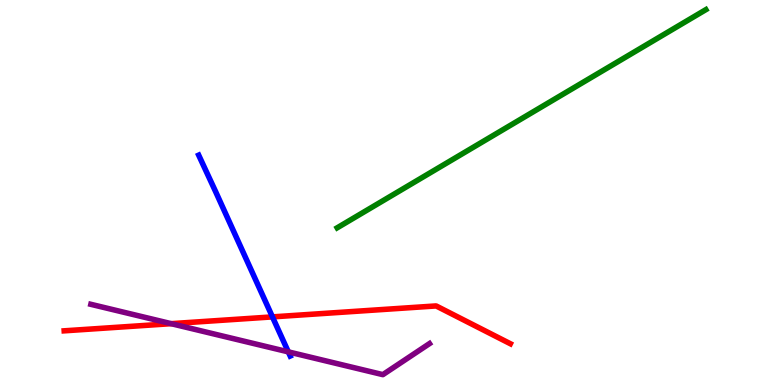[{'lines': ['blue', 'red'], 'intersections': [{'x': 3.52, 'y': 1.77}]}, {'lines': ['green', 'red'], 'intersections': []}, {'lines': ['purple', 'red'], 'intersections': [{'x': 2.21, 'y': 1.59}]}, {'lines': ['blue', 'green'], 'intersections': []}, {'lines': ['blue', 'purple'], 'intersections': [{'x': 3.72, 'y': 0.861}]}, {'lines': ['green', 'purple'], 'intersections': []}]